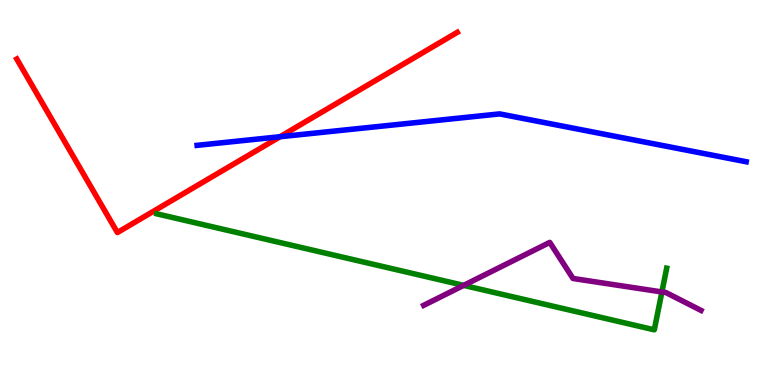[{'lines': ['blue', 'red'], 'intersections': [{'x': 3.61, 'y': 6.45}]}, {'lines': ['green', 'red'], 'intersections': []}, {'lines': ['purple', 'red'], 'intersections': []}, {'lines': ['blue', 'green'], 'intersections': []}, {'lines': ['blue', 'purple'], 'intersections': []}, {'lines': ['green', 'purple'], 'intersections': [{'x': 5.98, 'y': 2.59}, {'x': 8.54, 'y': 2.42}]}]